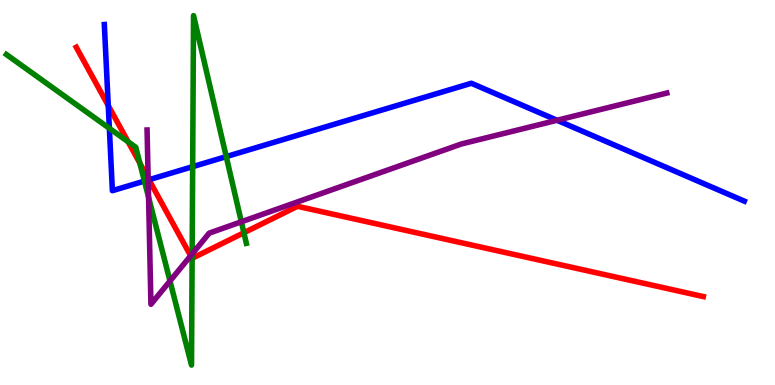[{'lines': ['blue', 'red'], 'intersections': [{'x': 1.4, 'y': 7.26}, {'x': 1.92, 'y': 5.33}]}, {'lines': ['green', 'red'], 'intersections': [{'x': 1.65, 'y': 6.32}, {'x': 1.8, 'y': 5.76}, {'x': 2.48, 'y': 3.29}, {'x': 3.15, 'y': 3.95}]}, {'lines': ['purple', 'red'], 'intersections': [{'x': 1.91, 'y': 5.37}, {'x': 2.46, 'y': 3.36}]}, {'lines': ['blue', 'green'], 'intersections': [{'x': 1.41, 'y': 6.67}, {'x': 1.86, 'y': 5.3}, {'x': 2.49, 'y': 5.67}, {'x': 2.92, 'y': 5.93}]}, {'lines': ['blue', 'purple'], 'intersections': [{'x': 1.91, 'y': 5.33}, {'x': 7.19, 'y': 6.88}]}, {'lines': ['green', 'purple'], 'intersections': [{'x': 1.92, 'y': 4.88}, {'x': 2.19, 'y': 2.7}, {'x': 2.48, 'y': 3.4}, {'x': 3.11, 'y': 4.24}]}]